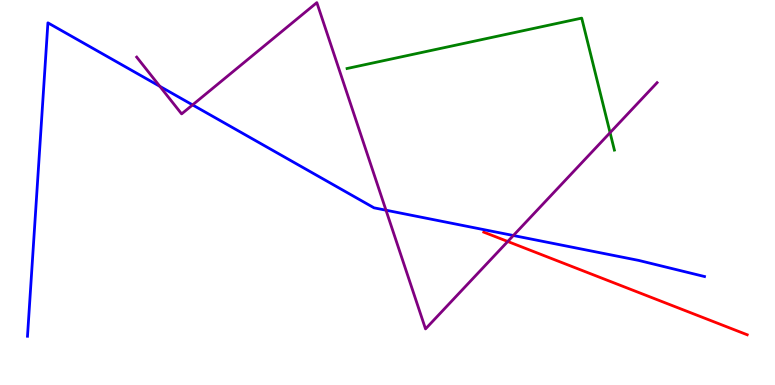[{'lines': ['blue', 'red'], 'intersections': []}, {'lines': ['green', 'red'], 'intersections': []}, {'lines': ['purple', 'red'], 'intersections': [{'x': 6.55, 'y': 3.73}]}, {'lines': ['blue', 'green'], 'intersections': []}, {'lines': ['blue', 'purple'], 'intersections': [{'x': 2.06, 'y': 7.76}, {'x': 2.48, 'y': 7.28}, {'x': 4.98, 'y': 4.54}, {'x': 6.62, 'y': 3.88}]}, {'lines': ['green', 'purple'], 'intersections': [{'x': 7.87, 'y': 6.55}]}]